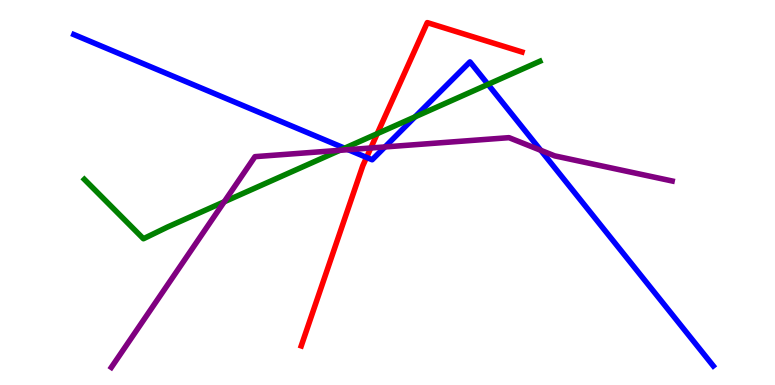[{'lines': ['blue', 'red'], 'intersections': [{'x': 4.73, 'y': 5.91}]}, {'lines': ['green', 'red'], 'intersections': [{'x': 4.87, 'y': 6.53}]}, {'lines': ['purple', 'red'], 'intersections': [{'x': 4.78, 'y': 6.16}]}, {'lines': ['blue', 'green'], 'intersections': [{'x': 4.45, 'y': 6.15}, {'x': 5.36, 'y': 6.96}, {'x': 6.3, 'y': 7.81}]}, {'lines': ['blue', 'purple'], 'intersections': [{'x': 4.49, 'y': 6.11}, {'x': 4.97, 'y': 6.18}, {'x': 6.98, 'y': 6.1}]}, {'lines': ['green', 'purple'], 'intersections': [{'x': 2.89, 'y': 4.76}, {'x': 4.39, 'y': 6.1}]}]